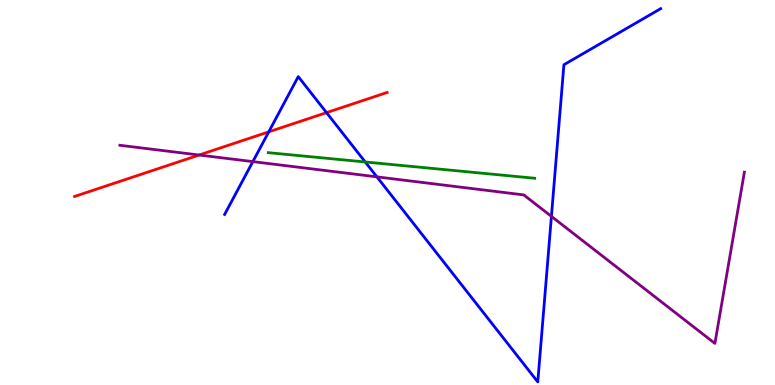[{'lines': ['blue', 'red'], 'intersections': [{'x': 3.47, 'y': 6.58}, {'x': 4.21, 'y': 7.07}]}, {'lines': ['green', 'red'], 'intersections': []}, {'lines': ['purple', 'red'], 'intersections': [{'x': 2.57, 'y': 5.97}]}, {'lines': ['blue', 'green'], 'intersections': [{'x': 4.71, 'y': 5.79}]}, {'lines': ['blue', 'purple'], 'intersections': [{'x': 3.26, 'y': 5.8}, {'x': 4.86, 'y': 5.41}, {'x': 7.12, 'y': 4.38}]}, {'lines': ['green', 'purple'], 'intersections': []}]